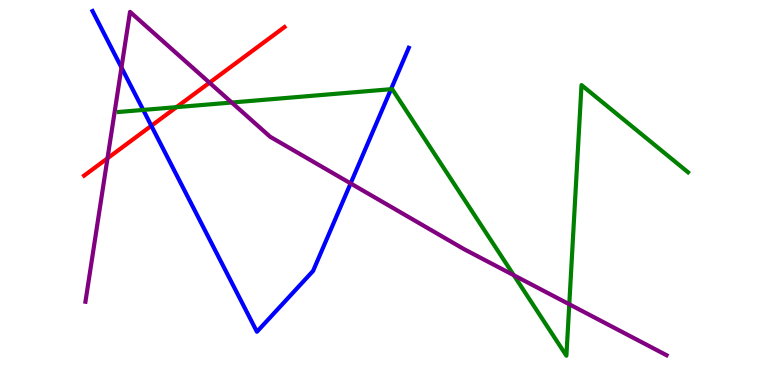[{'lines': ['blue', 'red'], 'intersections': [{'x': 1.95, 'y': 6.73}]}, {'lines': ['green', 'red'], 'intersections': [{'x': 2.28, 'y': 7.22}]}, {'lines': ['purple', 'red'], 'intersections': [{'x': 1.39, 'y': 5.89}, {'x': 2.7, 'y': 7.85}]}, {'lines': ['blue', 'green'], 'intersections': [{'x': 1.85, 'y': 7.14}, {'x': 5.05, 'y': 7.68}]}, {'lines': ['blue', 'purple'], 'intersections': [{'x': 1.57, 'y': 8.25}, {'x': 4.52, 'y': 5.24}]}, {'lines': ['green', 'purple'], 'intersections': [{'x': 2.99, 'y': 7.34}, {'x': 6.63, 'y': 2.85}, {'x': 7.35, 'y': 2.1}]}]